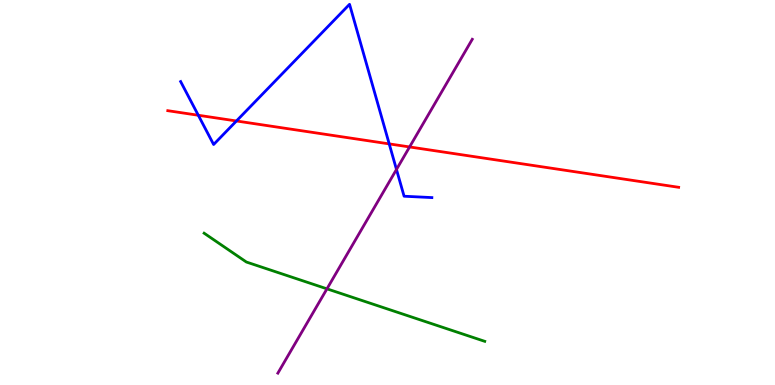[{'lines': ['blue', 'red'], 'intersections': [{'x': 2.56, 'y': 7.01}, {'x': 3.05, 'y': 6.86}, {'x': 5.02, 'y': 6.26}]}, {'lines': ['green', 'red'], 'intersections': []}, {'lines': ['purple', 'red'], 'intersections': [{'x': 5.28, 'y': 6.18}]}, {'lines': ['blue', 'green'], 'intersections': []}, {'lines': ['blue', 'purple'], 'intersections': [{'x': 5.12, 'y': 5.6}]}, {'lines': ['green', 'purple'], 'intersections': [{'x': 4.22, 'y': 2.5}]}]